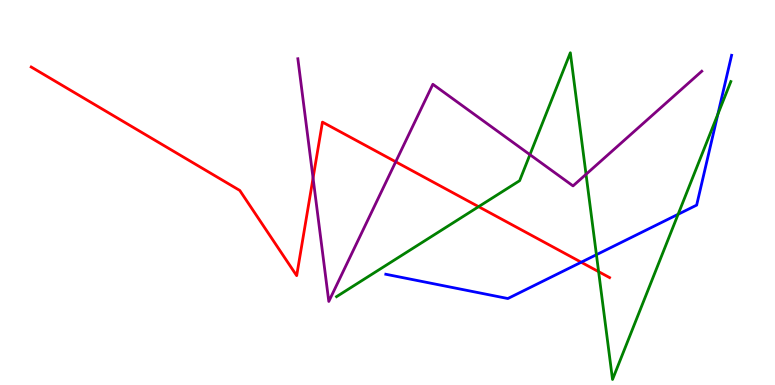[{'lines': ['blue', 'red'], 'intersections': [{'x': 7.5, 'y': 3.19}]}, {'lines': ['green', 'red'], 'intersections': [{'x': 6.18, 'y': 4.63}, {'x': 7.72, 'y': 2.94}]}, {'lines': ['purple', 'red'], 'intersections': [{'x': 4.04, 'y': 5.38}, {'x': 5.11, 'y': 5.8}]}, {'lines': ['blue', 'green'], 'intersections': [{'x': 7.7, 'y': 3.38}, {'x': 8.75, 'y': 4.43}, {'x': 9.26, 'y': 7.03}]}, {'lines': ['blue', 'purple'], 'intersections': []}, {'lines': ['green', 'purple'], 'intersections': [{'x': 6.84, 'y': 5.98}, {'x': 7.56, 'y': 5.47}]}]